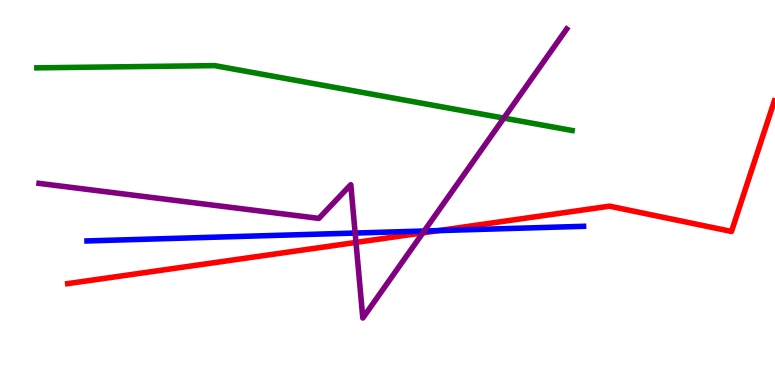[{'lines': ['blue', 'red'], 'intersections': [{'x': 5.66, 'y': 4.01}]}, {'lines': ['green', 'red'], 'intersections': []}, {'lines': ['purple', 'red'], 'intersections': [{'x': 4.59, 'y': 3.7}, {'x': 5.46, 'y': 3.95}]}, {'lines': ['blue', 'green'], 'intersections': []}, {'lines': ['blue', 'purple'], 'intersections': [{'x': 4.58, 'y': 3.95}, {'x': 5.47, 'y': 4.0}]}, {'lines': ['green', 'purple'], 'intersections': [{'x': 6.5, 'y': 6.93}]}]